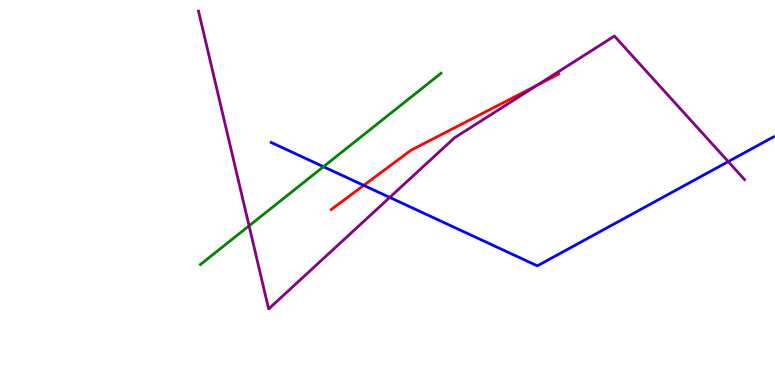[{'lines': ['blue', 'red'], 'intersections': [{'x': 4.69, 'y': 5.19}]}, {'lines': ['green', 'red'], 'intersections': []}, {'lines': ['purple', 'red'], 'intersections': [{'x': 6.93, 'y': 7.79}]}, {'lines': ['blue', 'green'], 'intersections': [{'x': 4.17, 'y': 5.67}]}, {'lines': ['blue', 'purple'], 'intersections': [{'x': 5.03, 'y': 4.87}, {'x': 9.4, 'y': 5.8}]}, {'lines': ['green', 'purple'], 'intersections': [{'x': 3.21, 'y': 4.13}]}]